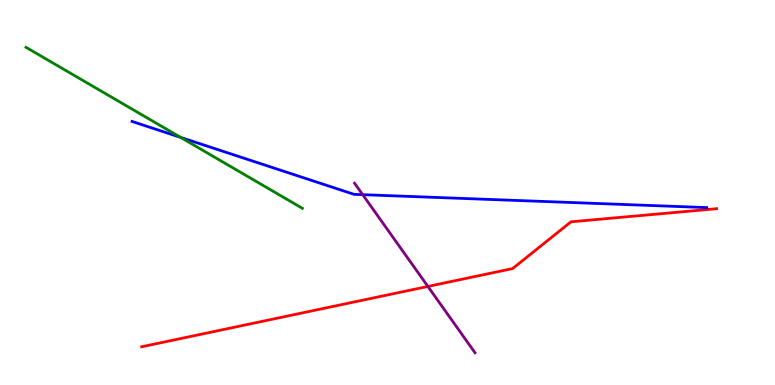[{'lines': ['blue', 'red'], 'intersections': []}, {'lines': ['green', 'red'], 'intersections': []}, {'lines': ['purple', 'red'], 'intersections': [{'x': 5.52, 'y': 2.56}]}, {'lines': ['blue', 'green'], 'intersections': [{'x': 2.33, 'y': 6.43}]}, {'lines': ['blue', 'purple'], 'intersections': [{'x': 4.68, 'y': 4.94}]}, {'lines': ['green', 'purple'], 'intersections': []}]